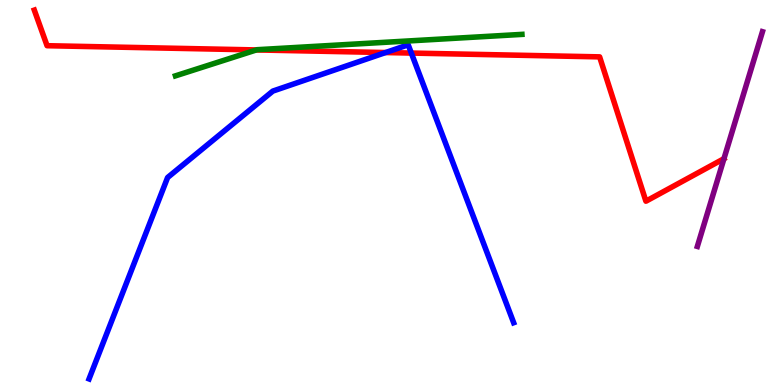[{'lines': ['blue', 'red'], 'intersections': [{'x': 4.98, 'y': 8.64}, {'x': 5.31, 'y': 8.62}]}, {'lines': ['green', 'red'], 'intersections': [{'x': 3.31, 'y': 8.7}]}, {'lines': ['purple', 'red'], 'intersections': []}, {'lines': ['blue', 'green'], 'intersections': []}, {'lines': ['blue', 'purple'], 'intersections': []}, {'lines': ['green', 'purple'], 'intersections': []}]